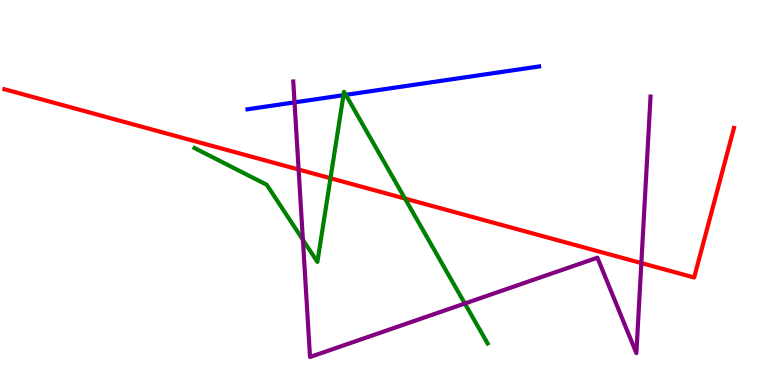[{'lines': ['blue', 'red'], 'intersections': []}, {'lines': ['green', 'red'], 'intersections': [{'x': 4.26, 'y': 5.37}, {'x': 5.23, 'y': 4.84}]}, {'lines': ['purple', 'red'], 'intersections': [{'x': 3.85, 'y': 5.6}, {'x': 8.28, 'y': 3.17}]}, {'lines': ['blue', 'green'], 'intersections': [{'x': 4.43, 'y': 7.53}, {'x': 4.46, 'y': 7.54}]}, {'lines': ['blue', 'purple'], 'intersections': [{'x': 3.8, 'y': 7.34}]}, {'lines': ['green', 'purple'], 'intersections': [{'x': 3.91, 'y': 3.77}, {'x': 6.0, 'y': 2.12}]}]